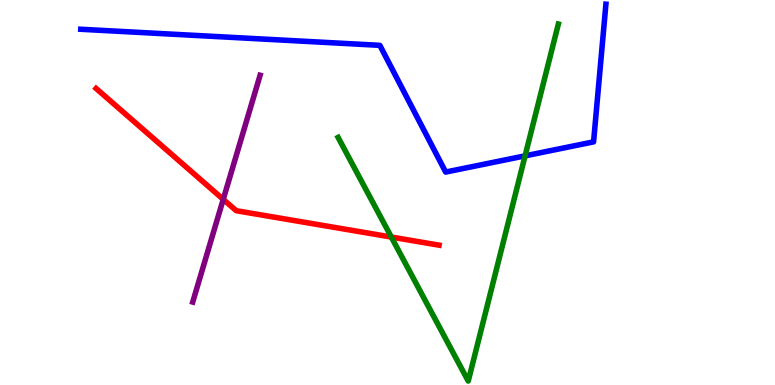[{'lines': ['blue', 'red'], 'intersections': []}, {'lines': ['green', 'red'], 'intersections': [{'x': 5.05, 'y': 3.84}]}, {'lines': ['purple', 'red'], 'intersections': [{'x': 2.88, 'y': 4.82}]}, {'lines': ['blue', 'green'], 'intersections': [{'x': 6.78, 'y': 5.95}]}, {'lines': ['blue', 'purple'], 'intersections': []}, {'lines': ['green', 'purple'], 'intersections': []}]